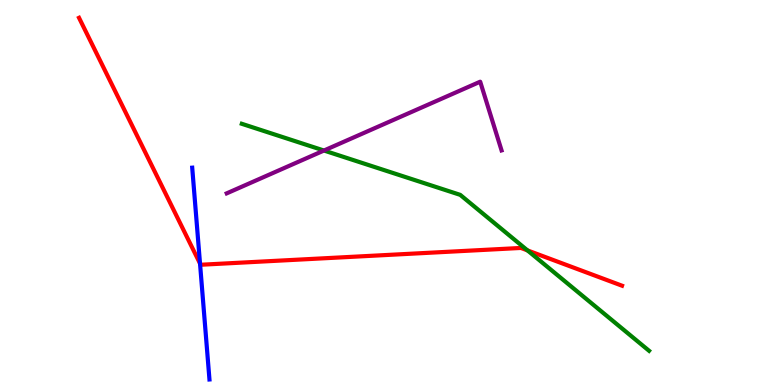[{'lines': ['blue', 'red'], 'intersections': [{'x': 2.58, 'y': 3.15}]}, {'lines': ['green', 'red'], 'intersections': [{'x': 6.81, 'y': 3.5}]}, {'lines': ['purple', 'red'], 'intersections': []}, {'lines': ['blue', 'green'], 'intersections': []}, {'lines': ['blue', 'purple'], 'intersections': []}, {'lines': ['green', 'purple'], 'intersections': [{'x': 4.18, 'y': 6.09}]}]